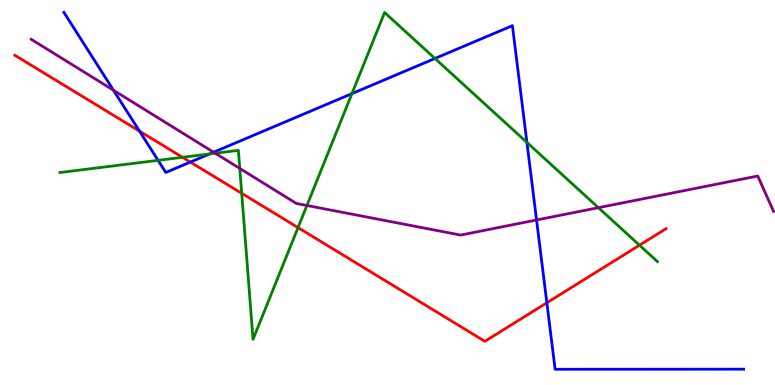[{'lines': ['blue', 'red'], 'intersections': [{'x': 1.8, 'y': 6.59}, {'x': 2.46, 'y': 5.79}, {'x': 7.06, 'y': 2.14}]}, {'lines': ['green', 'red'], 'intersections': [{'x': 2.35, 'y': 5.91}, {'x': 3.12, 'y': 4.98}, {'x': 3.85, 'y': 4.09}, {'x': 8.25, 'y': 3.63}]}, {'lines': ['purple', 'red'], 'intersections': []}, {'lines': ['blue', 'green'], 'intersections': [{'x': 2.04, 'y': 5.84}, {'x': 2.7, 'y': 6.0}, {'x': 4.54, 'y': 7.57}, {'x': 5.61, 'y': 8.48}, {'x': 6.8, 'y': 6.3}]}, {'lines': ['blue', 'purple'], 'intersections': [{'x': 1.46, 'y': 7.66}, {'x': 2.76, 'y': 6.05}, {'x': 6.92, 'y': 4.29}]}, {'lines': ['green', 'purple'], 'intersections': [{'x': 2.78, 'y': 6.02}, {'x': 3.09, 'y': 5.63}, {'x': 3.96, 'y': 4.66}, {'x': 7.72, 'y': 4.61}]}]